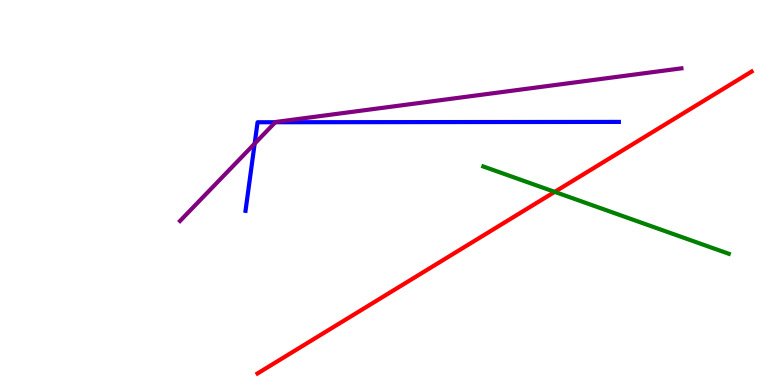[{'lines': ['blue', 'red'], 'intersections': []}, {'lines': ['green', 'red'], 'intersections': [{'x': 7.16, 'y': 5.02}]}, {'lines': ['purple', 'red'], 'intersections': []}, {'lines': ['blue', 'green'], 'intersections': []}, {'lines': ['blue', 'purple'], 'intersections': [{'x': 3.29, 'y': 6.27}, {'x': 3.55, 'y': 6.83}]}, {'lines': ['green', 'purple'], 'intersections': []}]